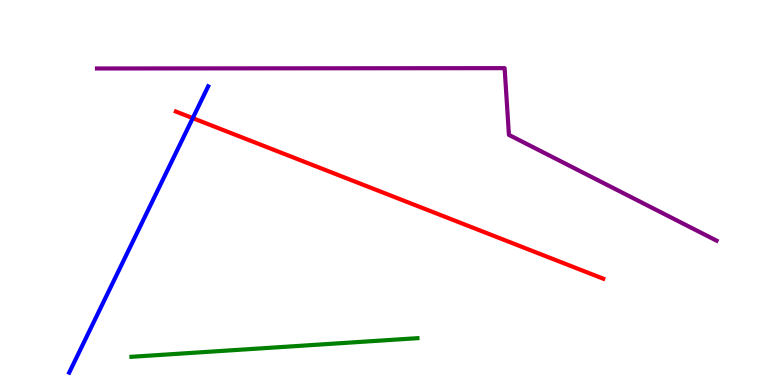[{'lines': ['blue', 'red'], 'intersections': [{'x': 2.49, 'y': 6.93}]}, {'lines': ['green', 'red'], 'intersections': []}, {'lines': ['purple', 'red'], 'intersections': []}, {'lines': ['blue', 'green'], 'intersections': []}, {'lines': ['blue', 'purple'], 'intersections': []}, {'lines': ['green', 'purple'], 'intersections': []}]